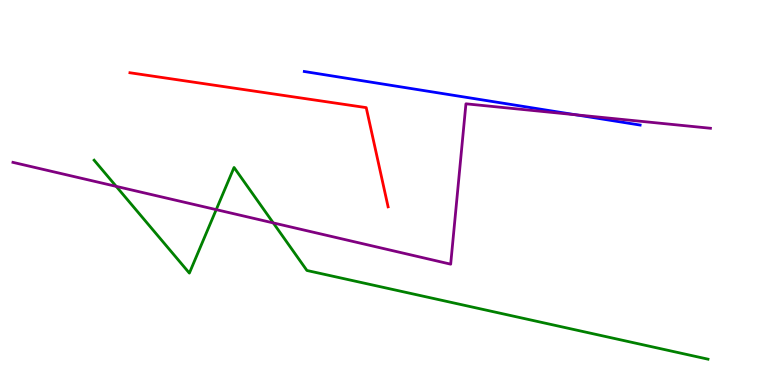[{'lines': ['blue', 'red'], 'intersections': []}, {'lines': ['green', 'red'], 'intersections': []}, {'lines': ['purple', 'red'], 'intersections': []}, {'lines': ['blue', 'green'], 'intersections': []}, {'lines': ['blue', 'purple'], 'intersections': [{'x': 7.43, 'y': 7.02}]}, {'lines': ['green', 'purple'], 'intersections': [{'x': 1.5, 'y': 5.16}, {'x': 2.79, 'y': 4.55}, {'x': 3.53, 'y': 4.21}]}]